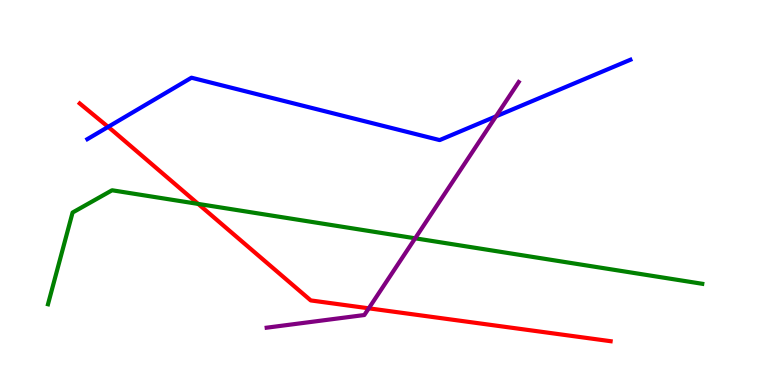[{'lines': ['blue', 'red'], 'intersections': [{'x': 1.4, 'y': 6.7}]}, {'lines': ['green', 'red'], 'intersections': [{'x': 2.56, 'y': 4.7}]}, {'lines': ['purple', 'red'], 'intersections': [{'x': 4.76, 'y': 1.99}]}, {'lines': ['blue', 'green'], 'intersections': []}, {'lines': ['blue', 'purple'], 'intersections': [{'x': 6.4, 'y': 6.98}]}, {'lines': ['green', 'purple'], 'intersections': [{'x': 5.36, 'y': 3.81}]}]